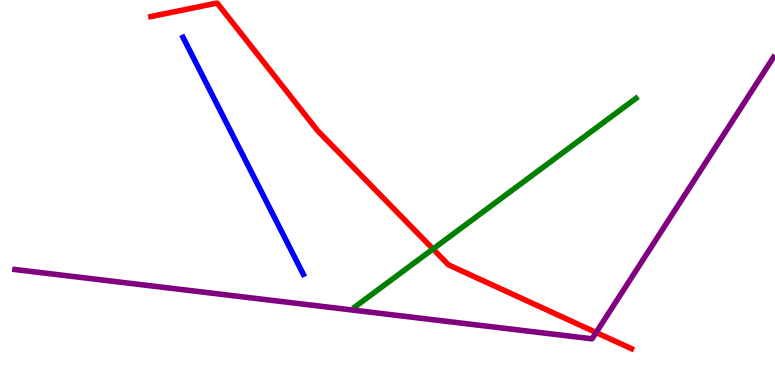[{'lines': ['blue', 'red'], 'intersections': []}, {'lines': ['green', 'red'], 'intersections': [{'x': 5.59, 'y': 3.53}]}, {'lines': ['purple', 'red'], 'intersections': [{'x': 7.69, 'y': 1.36}]}, {'lines': ['blue', 'green'], 'intersections': []}, {'lines': ['blue', 'purple'], 'intersections': []}, {'lines': ['green', 'purple'], 'intersections': []}]